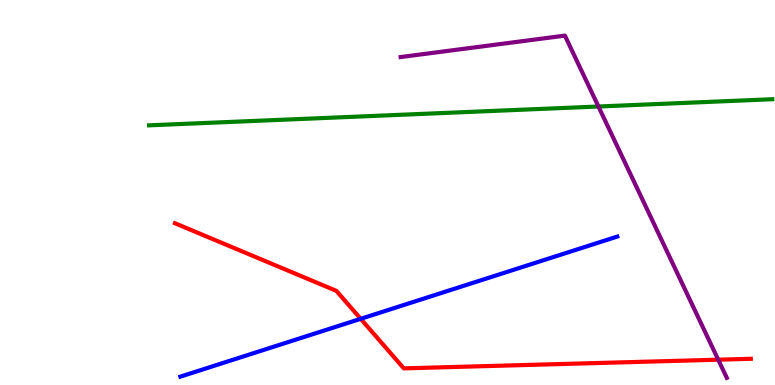[{'lines': ['blue', 'red'], 'intersections': [{'x': 4.65, 'y': 1.72}]}, {'lines': ['green', 'red'], 'intersections': []}, {'lines': ['purple', 'red'], 'intersections': [{'x': 9.27, 'y': 0.657}]}, {'lines': ['blue', 'green'], 'intersections': []}, {'lines': ['blue', 'purple'], 'intersections': []}, {'lines': ['green', 'purple'], 'intersections': [{'x': 7.72, 'y': 7.23}]}]